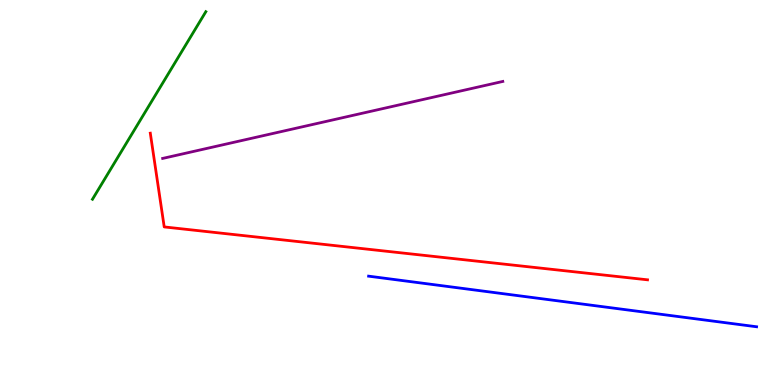[{'lines': ['blue', 'red'], 'intersections': []}, {'lines': ['green', 'red'], 'intersections': []}, {'lines': ['purple', 'red'], 'intersections': []}, {'lines': ['blue', 'green'], 'intersections': []}, {'lines': ['blue', 'purple'], 'intersections': []}, {'lines': ['green', 'purple'], 'intersections': []}]